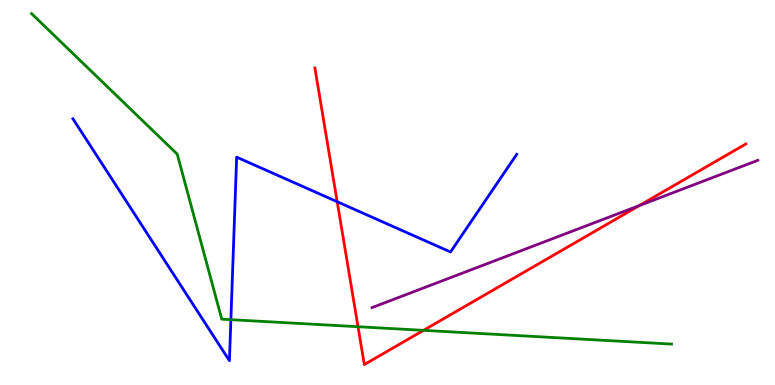[{'lines': ['blue', 'red'], 'intersections': [{'x': 4.35, 'y': 4.76}]}, {'lines': ['green', 'red'], 'intersections': [{'x': 4.62, 'y': 1.51}, {'x': 5.46, 'y': 1.42}]}, {'lines': ['purple', 'red'], 'intersections': [{'x': 8.25, 'y': 4.66}]}, {'lines': ['blue', 'green'], 'intersections': [{'x': 2.98, 'y': 1.7}]}, {'lines': ['blue', 'purple'], 'intersections': []}, {'lines': ['green', 'purple'], 'intersections': []}]